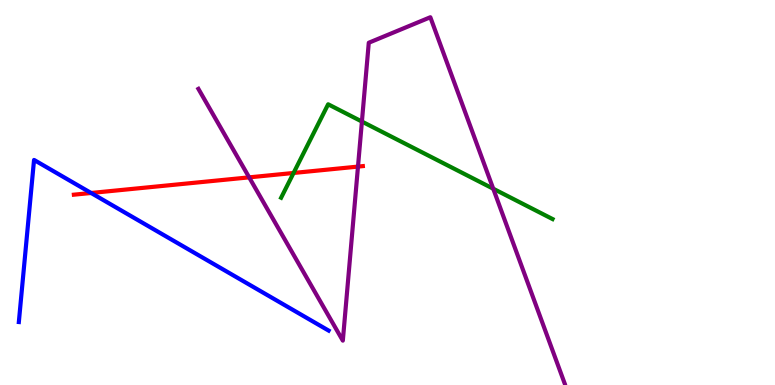[{'lines': ['blue', 'red'], 'intersections': [{'x': 1.18, 'y': 4.99}]}, {'lines': ['green', 'red'], 'intersections': [{'x': 3.79, 'y': 5.51}]}, {'lines': ['purple', 'red'], 'intersections': [{'x': 3.21, 'y': 5.39}, {'x': 4.62, 'y': 5.67}]}, {'lines': ['blue', 'green'], 'intersections': []}, {'lines': ['blue', 'purple'], 'intersections': []}, {'lines': ['green', 'purple'], 'intersections': [{'x': 4.67, 'y': 6.84}, {'x': 6.36, 'y': 5.1}]}]